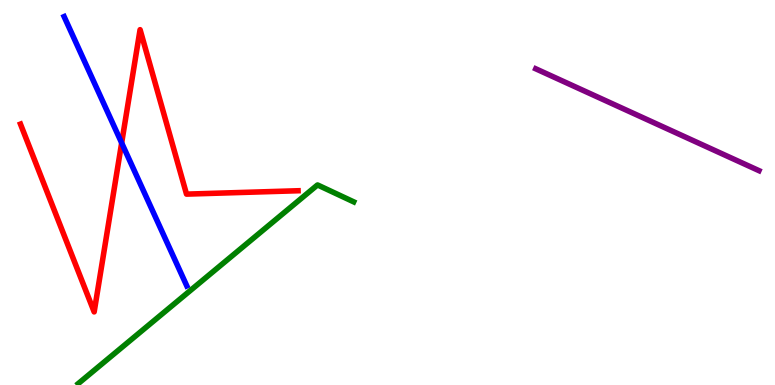[{'lines': ['blue', 'red'], 'intersections': [{'x': 1.57, 'y': 6.29}]}, {'lines': ['green', 'red'], 'intersections': []}, {'lines': ['purple', 'red'], 'intersections': []}, {'lines': ['blue', 'green'], 'intersections': []}, {'lines': ['blue', 'purple'], 'intersections': []}, {'lines': ['green', 'purple'], 'intersections': []}]